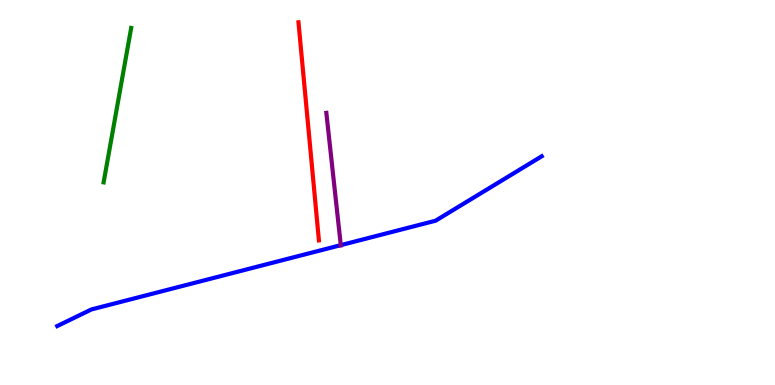[{'lines': ['blue', 'red'], 'intersections': []}, {'lines': ['green', 'red'], 'intersections': []}, {'lines': ['purple', 'red'], 'intersections': []}, {'lines': ['blue', 'green'], 'intersections': []}, {'lines': ['blue', 'purple'], 'intersections': [{'x': 4.4, 'y': 3.63}]}, {'lines': ['green', 'purple'], 'intersections': []}]